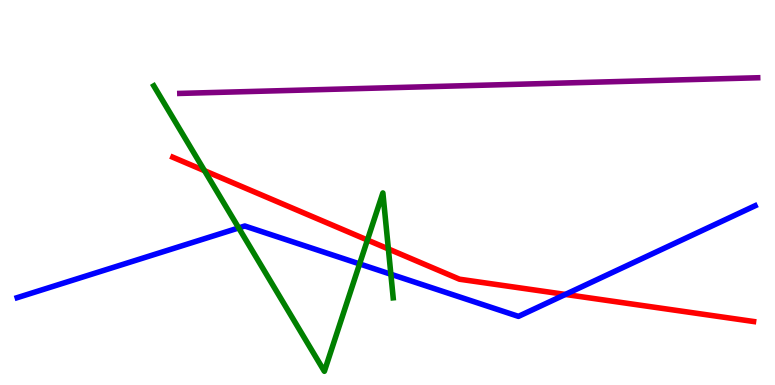[{'lines': ['blue', 'red'], 'intersections': [{'x': 7.3, 'y': 2.35}]}, {'lines': ['green', 'red'], 'intersections': [{'x': 2.64, 'y': 5.57}, {'x': 4.74, 'y': 3.77}, {'x': 5.01, 'y': 3.53}]}, {'lines': ['purple', 'red'], 'intersections': []}, {'lines': ['blue', 'green'], 'intersections': [{'x': 3.08, 'y': 4.08}, {'x': 4.64, 'y': 3.14}, {'x': 5.04, 'y': 2.88}]}, {'lines': ['blue', 'purple'], 'intersections': []}, {'lines': ['green', 'purple'], 'intersections': []}]